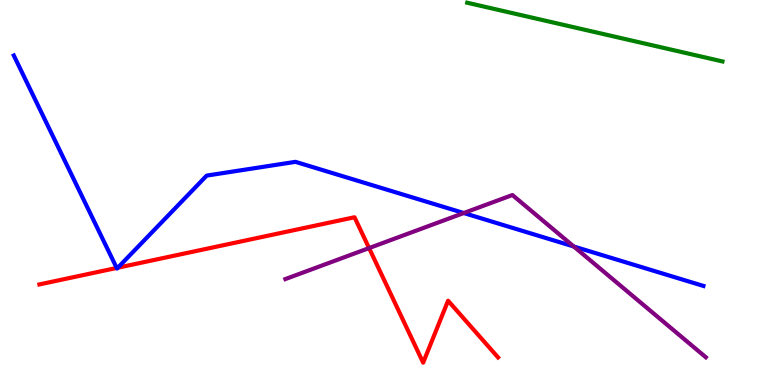[{'lines': ['blue', 'red'], 'intersections': [{'x': 1.51, 'y': 3.04}, {'x': 1.52, 'y': 3.05}]}, {'lines': ['green', 'red'], 'intersections': []}, {'lines': ['purple', 'red'], 'intersections': [{'x': 4.76, 'y': 3.56}]}, {'lines': ['blue', 'green'], 'intersections': []}, {'lines': ['blue', 'purple'], 'intersections': [{'x': 5.98, 'y': 4.47}, {'x': 7.4, 'y': 3.6}]}, {'lines': ['green', 'purple'], 'intersections': []}]